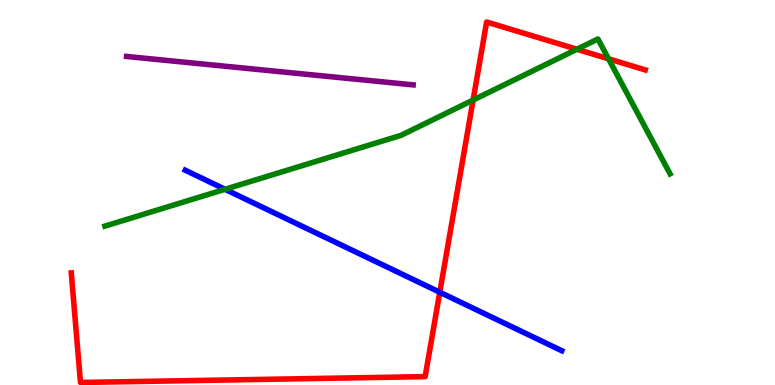[{'lines': ['blue', 'red'], 'intersections': [{'x': 5.67, 'y': 2.41}]}, {'lines': ['green', 'red'], 'intersections': [{'x': 6.1, 'y': 7.4}, {'x': 7.44, 'y': 8.72}, {'x': 7.85, 'y': 8.47}]}, {'lines': ['purple', 'red'], 'intersections': []}, {'lines': ['blue', 'green'], 'intersections': [{'x': 2.9, 'y': 5.08}]}, {'lines': ['blue', 'purple'], 'intersections': []}, {'lines': ['green', 'purple'], 'intersections': []}]